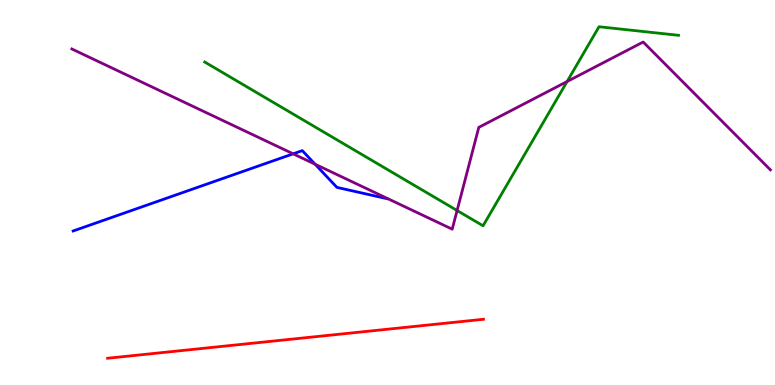[{'lines': ['blue', 'red'], 'intersections': []}, {'lines': ['green', 'red'], 'intersections': []}, {'lines': ['purple', 'red'], 'intersections': []}, {'lines': ['blue', 'green'], 'intersections': []}, {'lines': ['blue', 'purple'], 'intersections': [{'x': 3.78, 'y': 6.0}, {'x': 4.07, 'y': 5.73}]}, {'lines': ['green', 'purple'], 'intersections': [{'x': 5.9, 'y': 4.53}, {'x': 7.32, 'y': 7.88}]}]